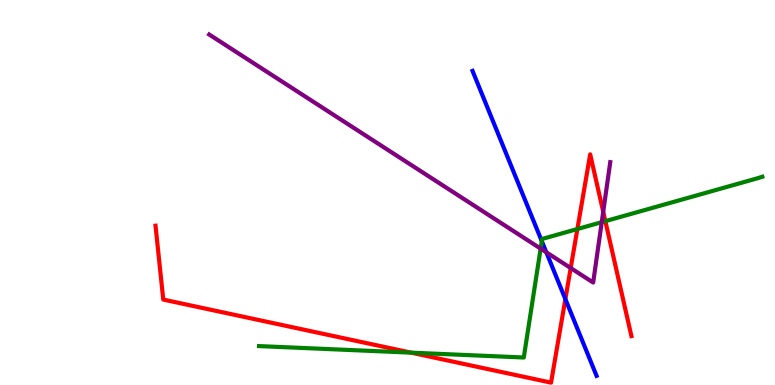[{'lines': ['blue', 'red'], 'intersections': [{'x': 7.3, 'y': 2.23}]}, {'lines': ['green', 'red'], 'intersections': [{'x': 5.3, 'y': 0.84}, {'x': 7.45, 'y': 4.05}, {'x': 7.81, 'y': 4.26}]}, {'lines': ['purple', 'red'], 'intersections': [{'x': 7.36, 'y': 3.04}, {'x': 7.78, 'y': 4.5}]}, {'lines': ['blue', 'green'], 'intersections': [{'x': 6.99, 'y': 3.74}]}, {'lines': ['blue', 'purple'], 'intersections': [{'x': 7.05, 'y': 3.45}]}, {'lines': ['green', 'purple'], 'intersections': [{'x': 6.98, 'y': 3.54}, {'x': 7.76, 'y': 4.23}]}]